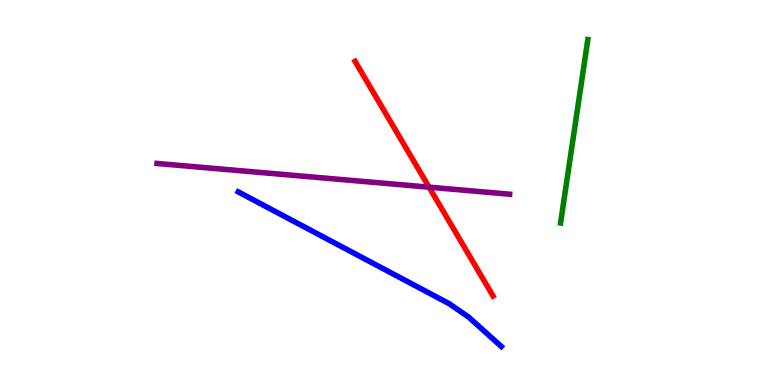[{'lines': ['blue', 'red'], 'intersections': []}, {'lines': ['green', 'red'], 'intersections': []}, {'lines': ['purple', 'red'], 'intersections': [{'x': 5.54, 'y': 5.14}]}, {'lines': ['blue', 'green'], 'intersections': []}, {'lines': ['blue', 'purple'], 'intersections': []}, {'lines': ['green', 'purple'], 'intersections': []}]